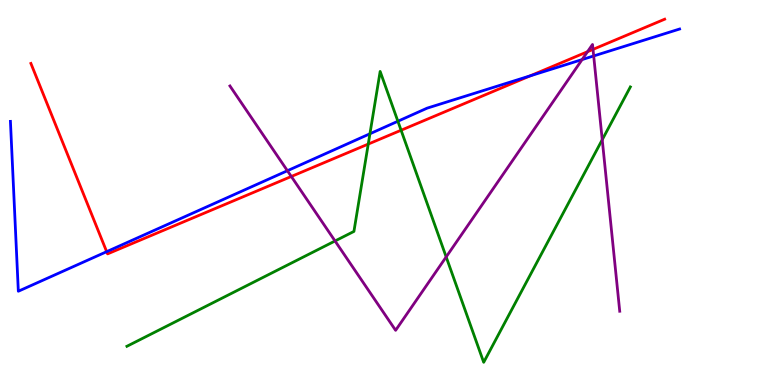[{'lines': ['blue', 'red'], 'intersections': [{'x': 1.38, 'y': 3.46}, {'x': 6.84, 'y': 8.03}]}, {'lines': ['green', 'red'], 'intersections': [{'x': 4.75, 'y': 6.26}, {'x': 5.18, 'y': 6.62}]}, {'lines': ['purple', 'red'], 'intersections': [{'x': 3.76, 'y': 5.42}, {'x': 7.58, 'y': 8.66}, {'x': 7.65, 'y': 8.72}]}, {'lines': ['blue', 'green'], 'intersections': [{'x': 4.77, 'y': 6.53}, {'x': 5.13, 'y': 6.85}]}, {'lines': ['blue', 'purple'], 'intersections': [{'x': 3.71, 'y': 5.57}, {'x': 7.51, 'y': 8.45}, {'x': 7.66, 'y': 8.55}]}, {'lines': ['green', 'purple'], 'intersections': [{'x': 4.32, 'y': 3.74}, {'x': 5.76, 'y': 3.33}, {'x': 7.77, 'y': 6.37}]}]